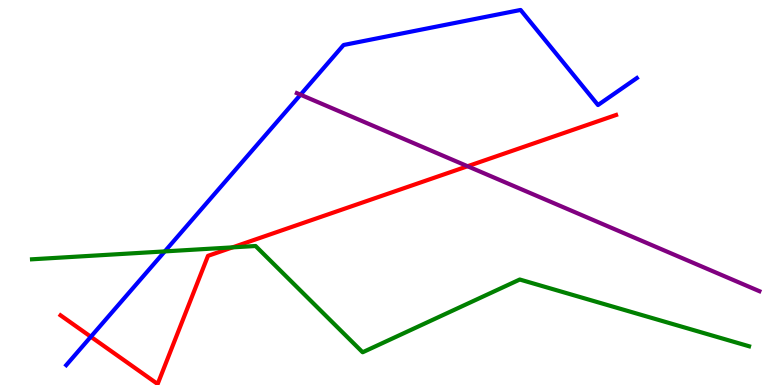[{'lines': ['blue', 'red'], 'intersections': [{'x': 1.17, 'y': 1.25}]}, {'lines': ['green', 'red'], 'intersections': [{'x': 3.0, 'y': 3.57}]}, {'lines': ['purple', 'red'], 'intersections': [{'x': 6.03, 'y': 5.68}]}, {'lines': ['blue', 'green'], 'intersections': [{'x': 2.13, 'y': 3.47}]}, {'lines': ['blue', 'purple'], 'intersections': [{'x': 3.88, 'y': 7.54}]}, {'lines': ['green', 'purple'], 'intersections': []}]